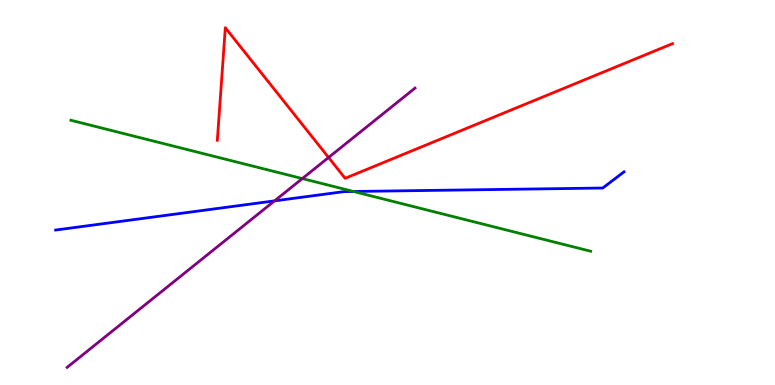[{'lines': ['blue', 'red'], 'intersections': []}, {'lines': ['green', 'red'], 'intersections': []}, {'lines': ['purple', 'red'], 'intersections': [{'x': 4.24, 'y': 5.91}]}, {'lines': ['blue', 'green'], 'intersections': [{'x': 4.56, 'y': 5.03}]}, {'lines': ['blue', 'purple'], 'intersections': [{'x': 3.54, 'y': 4.78}]}, {'lines': ['green', 'purple'], 'intersections': [{'x': 3.9, 'y': 5.36}]}]